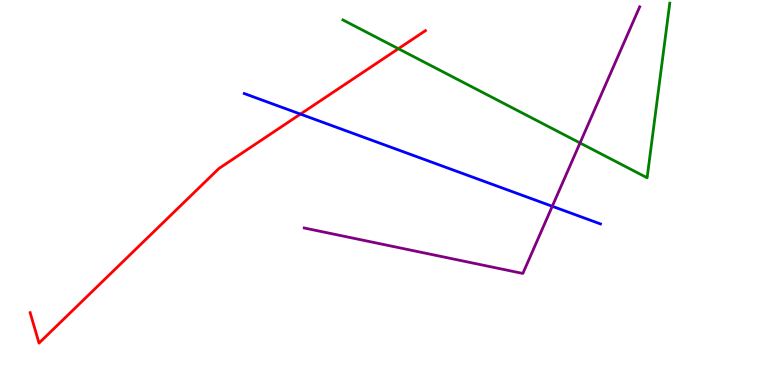[{'lines': ['blue', 'red'], 'intersections': [{'x': 3.88, 'y': 7.04}]}, {'lines': ['green', 'red'], 'intersections': [{'x': 5.14, 'y': 8.73}]}, {'lines': ['purple', 'red'], 'intersections': []}, {'lines': ['blue', 'green'], 'intersections': []}, {'lines': ['blue', 'purple'], 'intersections': [{'x': 7.13, 'y': 4.64}]}, {'lines': ['green', 'purple'], 'intersections': [{'x': 7.48, 'y': 6.29}]}]